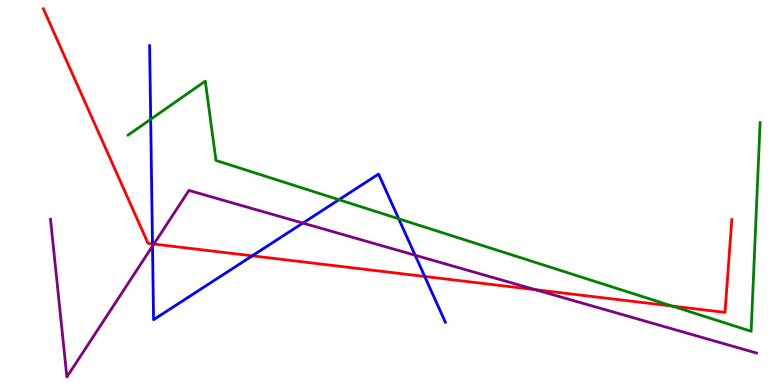[{'lines': ['blue', 'red'], 'intersections': [{'x': 1.97, 'y': 3.66}, {'x': 3.25, 'y': 3.35}, {'x': 5.48, 'y': 2.82}]}, {'lines': ['green', 'red'], 'intersections': [{'x': 8.67, 'y': 2.05}]}, {'lines': ['purple', 'red'], 'intersections': [{'x': 1.99, 'y': 3.66}, {'x': 6.91, 'y': 2.47}]}, {'lines': ['blue', 'green'], 'intersections': [{'x': 1.94, 'y': 6.9}, {'x': 4.37, 'y': 4.81}, {'x': 5.14, 'y': 4.32}]}, {'lines': ['blue', 'purple'], 'intersections': [{'x': 1.97, 'y': 3.61}, {'x': 3.91, 'y': 4.21}, {'x': 5.36, 'y': 3.37}]}, {'lines': ['green', 'purple'], 'intersections': []}]